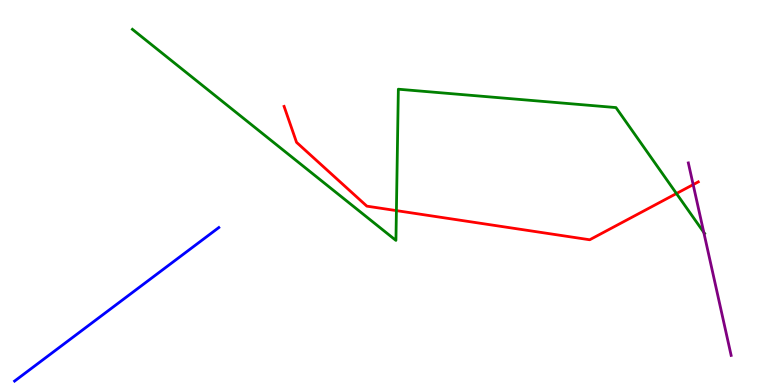[{'lines': ['blue', 'red'], 'intersections': []}, {'lines': ['green', 'red'], 'intersections': [{'x': 5.11, 'y': 4.53}, {'x': 8.73, 'y': 4.97}]}, {'lines': ['purple', 'red'], 'intersections': [{'x': 8.94, 'y': 5.2}]}, {'lines': ['blue', 'green'], 'intersections': []}, {'lines': ['blue', 'purple'], 'intersections': []}, {'lines': ['green', 'purple'], 'intersections': [{'x': 9.08, 'y': 3.97}]}]